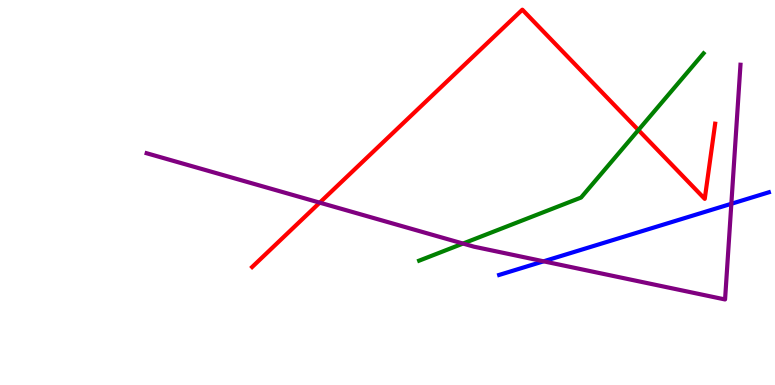[{'lines': ['blue', 'red'], 'intersections': []}, {'lines': ['green', 'red'], 'intersections': [{'x': 8.24, 'y': 6.62}]}, {'lines': ['purple', 'red'], 'intersections': [{'x': 4.13, 'y': 4.74}]}, {'lines': ['blue', 'green'], 'intersections': []}, {'lines': ['blue', 'purple'], 'intersections': [{'x': 7.01, 'y': 3.21}, {'x': 9.44, 'y': 4.71}]}, {'lines': ['green', 'purple'], 'intersections': [{'x': 5.97, 'y': 3.67}]}]